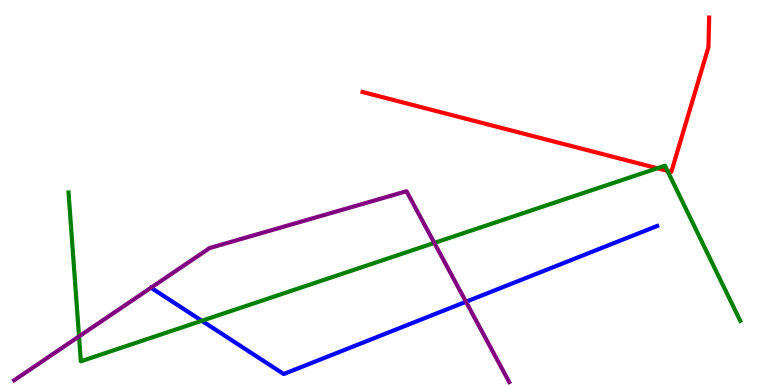[{'lines': ['blue', 'red'], 'intersections': []}, {'lines': ['green', 'red'], 'intersections': [{'x': 8.48, 'y': 5.63}, {'x': 8.61, 'y': 5.56}]}, {'lines': ['purple', 'red'], 'intersections': []}, {'lines': ['blue', 'green'], 'intersections': [{'x': 2.6, 'y': 1.67}]}, {'lines': ['blue', 'purple'], 'intersections': [{'x': 6.01, 'y': 2.16}]}, {'lines': ['green', 'purple'], 'intersections': [{'x': 1.02, 'y': 1.26}, {'x': 5.6, 'y': 3.69}]}]